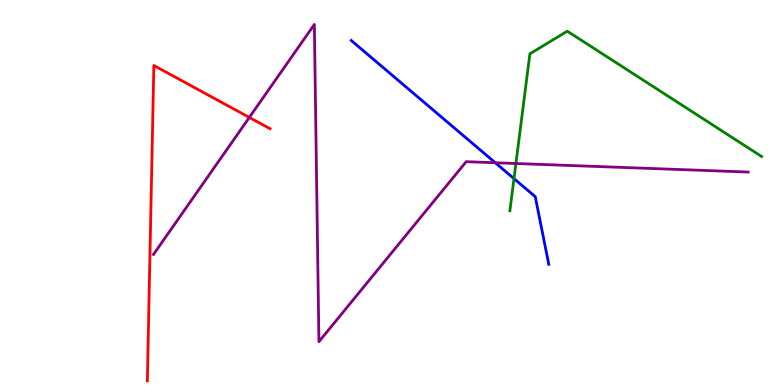[{'lines': ['blue', 'red'], 'intersections': []}, {'lines': ['green', 'red'], 'intersections': []}, {'lines': ['purple', 'red'], 'intersections': [{'x': 3.22, 'y': 6.95}]}, {'lines': ['blue', 'green'], 'intersections': [{'x': 6.63, 'y': 5.36}]}, {'lines': ['blue', 'purple'], 'intersections': [{'x': 6.39, 'y': 5.77}]}, {'lines': ['green', 'purple'], 'intersections': [{'x': 6.66, 'y': 5.75}]}]